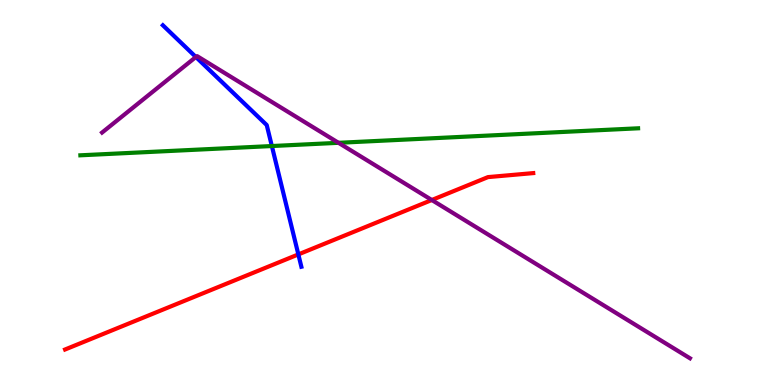[{'lines': ['blue', 'red'], 'intersections': [{'x': 3.85, 'y': 3.39}]}, {'lines': ['green', 'red'], 'intersections': []}, {'lines': ['purple', 'red'], 'intersections': [{'x': 5.57, 'y': 4.8}]}, {'lines': ['blue', 'green'], 'intersections': [{'x': 3.51, 'y': 6.21}]}, {'lines': ['blue', 'purple'], 'intersections': [{'x': 2.53, 'y': 8.52}]}, {'lines': ['green', 'purple'], 'intersections': [{'x': 4.37, 'y': 6.29}]}]